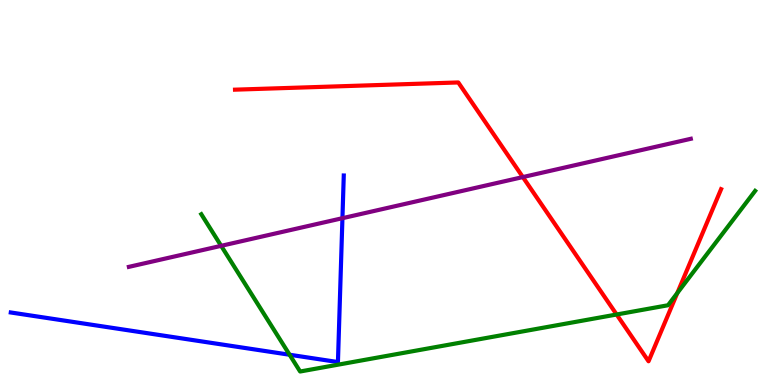[{'lines': ['blue', 'red'], 'intersections': []}, {'lines': ['green', 'red'], 'intersections': [{'x': 7.96, 'y': 1.83}, {'x': 8.74, 'y': 2.39}]}, {'lines': ['purple', 'red'], 'intersections': [{'x': 6.75, 'y': 5.4}]}, {'lines': ['blue', 'green'], 'intersections': [{'x': 3.74, 'y': 0.786}]}, {'lines': ['blue', 'purple'], 'intersections': [{'x': 4.42, 'y': 4.33}]}, {'lines': ['green', 'purple'], 'intersections': [{'x': 2.85, 'y': 3.61}]}]